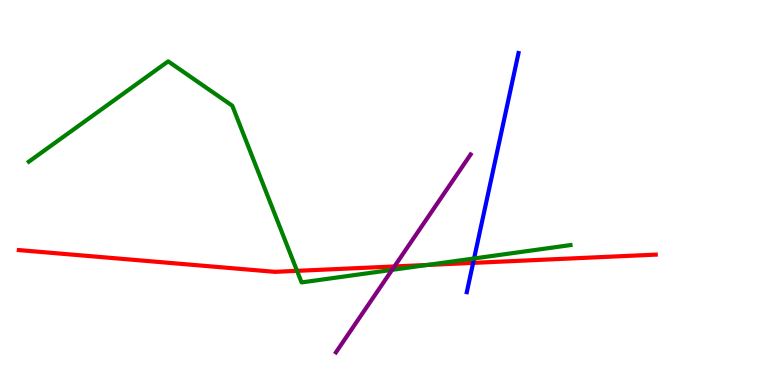[{'lines': ['blue', 'red'], 'intersections': [{'x': 6.1, 'y': 3.17}]}, {'lines': ['green', 'red'], 'intersections': [{'x': 3.83, 'y': 2.97}, {'x': 5.51, 'y': 3.12}]}, {'lines': ['purple', 'red'], 'intersections': [{'x': 5.09, 'y': 3.08}]}, {'lines': ['blue', 'green'], 'intersections': [{'x': 6.12, 'y': 3.29}]}, {'lines': ['blue', 'purple'], 'intersections': []}, {'lines': ['green', 'purple'], 'intersections': [{'x': 5.06, 'y': 2.99}]}]